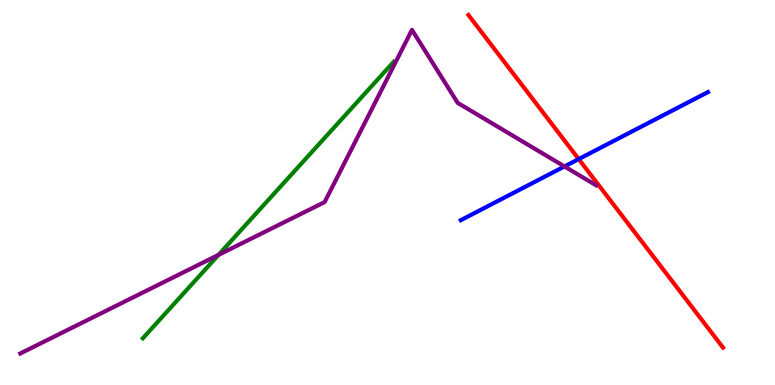[{'lines': ['blue', 'red'], 'intersections': [{'x': 7.47, 'y': 5.87}]}, {'lines': ['green', 'red'], 'intersections': []}, {'lines': ['purple', 'red'], 'intersections': []}, {'lines': ['blue', 'green'], 'intersections': []}, {'lines': ['blue', 'purple'], 'intersections': [{'x': 7.28, 'y': 5.68}]}, {'lines': ['green', 'purple'], 'intersections': [{'x': 2.82, 'y': 3.38}]}]